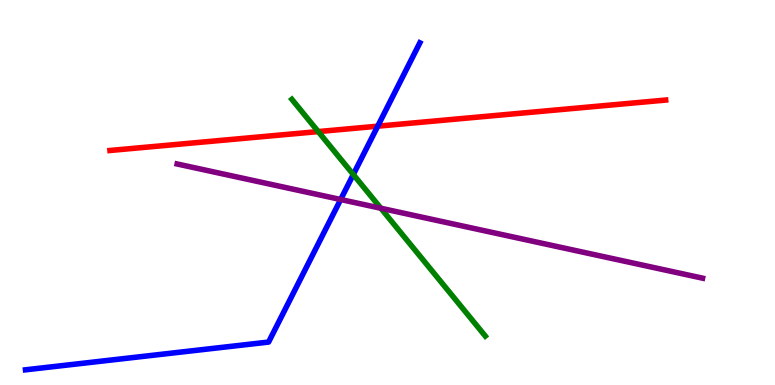[{'lines': ['blue', 'red'], 'intersections': [{'x': 4.87, 'y': 6.72}]}, {'lines': ['green', 'red'], 'intersections': [{'x': 4.11, 'y': 6.58}]}, {'lines': ['purple', 'red'], 'intersections': []}, {'lines': ['blue', 'green'], 'intersections': [{'x': 4.56, 'y': 5.47}]}, {'lines': ['blue', 'purple'], 'intersections': [{'x': 4.4, 'y': 4.82}]}, {'lines': ['green', 'purple'], 'intersections': [{'x': 4.91, 'y': 4.59}]}]